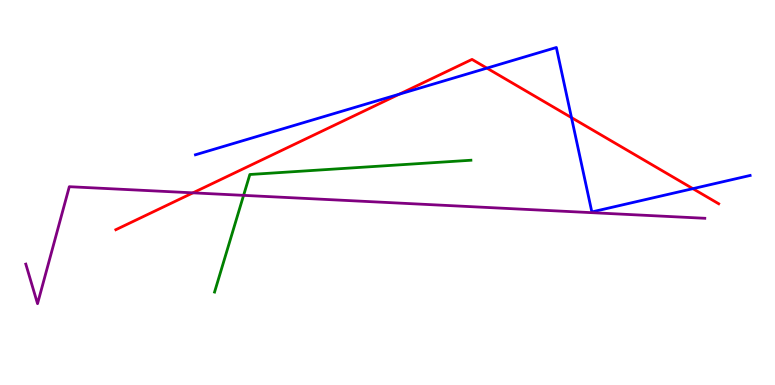[{'lines': ['blue', 'red'], 'intersections': [{'x': 5.15, 'y': 7.55}, {'x': 6.28, 'y': 8.23}, {'x': 7.37, 'y': 6.95}, {'x': 8.94, 'y': 5.1}]}, {'lines': ['green', 'red'], 'intersections': []}, {'lines': ['purple', 'red'], 'intersections': [{'x': 2.49, 'y': 4.99}]}, {'lines': ['blue', 'green'], 'intersections': []}, {'lines': ['blue', 'purple'], 'intersections': []}, {'lines': ['green', 'purple'], 'intersections': [{'x': 3.14, 'y': 4.93}]}]